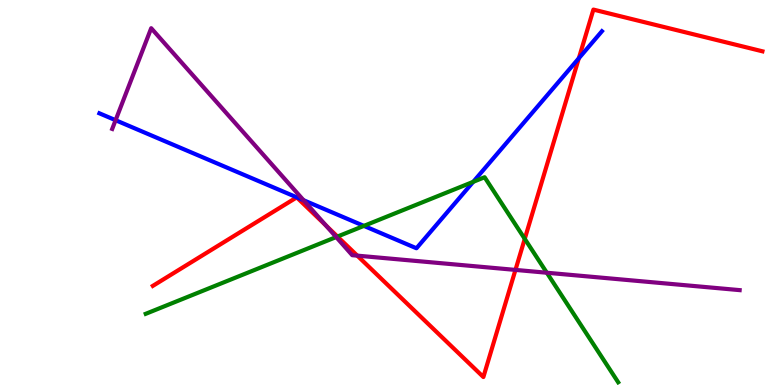[{'lines': ['blue', 'red'], 'intersections': [{'x': 7.47, 'y': 8.49}]}, {'lines': ['green', 'red'], 'intersections': [{'x': 4.35, 'y': 3.86}, {'x': 6.77, 'y': 3.8}]}, {'lines': ['purple', 'red'], 'intersections': [{'x': 4.2, 'y': 4.15}, {'x': 4.61, 'y': 3.36}, {'x': 6.65, 'y': 2.99}]}, {'lines': ['blue', 'green'], 'intersections': [{'x': 4.7, 'y': 4.13}, {'x': 6.11, 'y': 5.28}]}, {'lines': ['blue', 'purple'], 'intersections': [{'x': 1.49, 'y': 6.88}, {'x': 3.92, 'y': 4.8}]}, {'lines': ['green', 'purple'], 'intersections': [{'x': 4.34, 'y': 3.84}, {'x': 7.06, 'y': 2.92}]}]